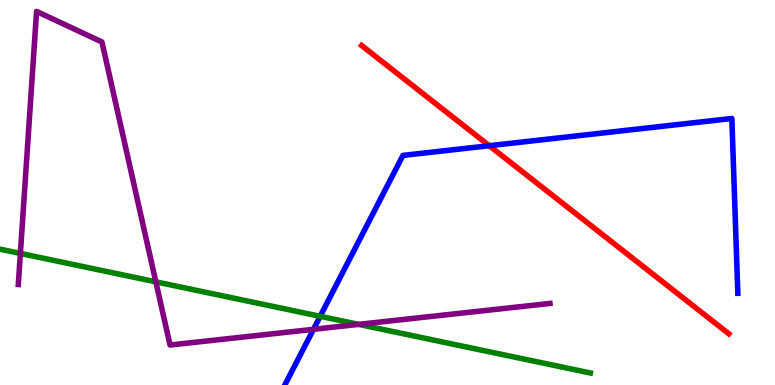[{'lines': ['blue', 'red'], 'intersections': [{'x': 6.31, 'y': 6.22}]}, {'lines': ['green', 'red'], 'intersections': []}, {'lines': ['purple', 'red'], 'intersections': []}, {'lines': ['blue', 'green'], 'intersections': [{'x': 4.13, 'y': 1.78}]}, {'lines': ['blue', 'purple'], 'intersections': [{'x': 4.04, 'y': 1.45}]}, {'lines': ['green', 'purple'], 'intersections': [{'x': 0.263, 'y': 3.42}, {'x': 2.01, 'y': 2.68}, {'x': 4.63, 'y': 1.57}]}]